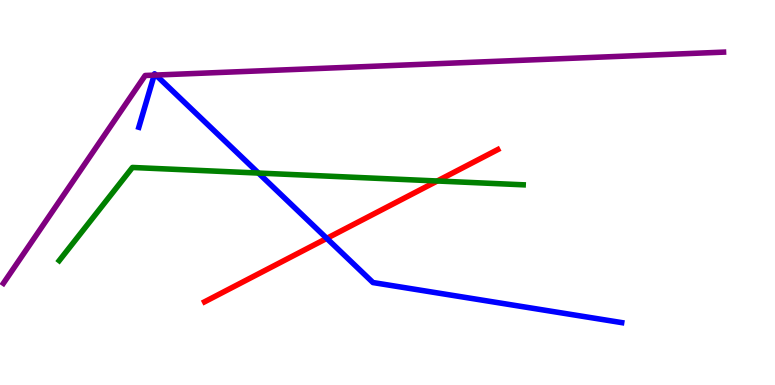[{'lines': ['blue', 'red'], 'intersections': [{'x': 4.22, 'y': 3.81}]}, {'lines': ['green', 'red'], 'intersections': [{'x': 5.64, 'y': 5.3}]}, {'lines': ['purple', 'red'], 'intersections': []}, {'lines': ['blue', 'green'], 'intersections': [{'x': 3.33, 'y': 5.5}]}, {'lines': ['blue', 'purple'], 'intersections': [{'x': 1.99, 'y': 8.05}, {'x': 2.01, 'y': 8.05}]}, {'lines': ['green', 'purple'], 'intersections': []}]